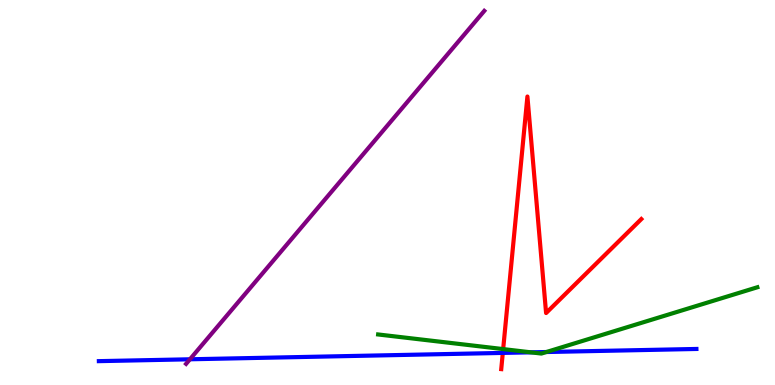[{'lines': ['blue', 'red'], 'intersections': [{'x': 6.49, 'y': 0.834}]}, {'lines': ['green', 'red'], 'intersections': [{'x': 6.49, 'y': 0.933}]}, {'lines': ['purple', 'red'], 'intersections': []}, {'lines': ['blue', 'green'], 'intersections': [{'x': 6.85, 'y': 0.848}, {'x': 7.05, 'y': 0.857}]}, {'lines': ['blue', 'purple'], 'intersections': [{'x': 2.45, 'y': 0.668}]}, {'lines': ['green', 'purple'], 'intersections': []}]